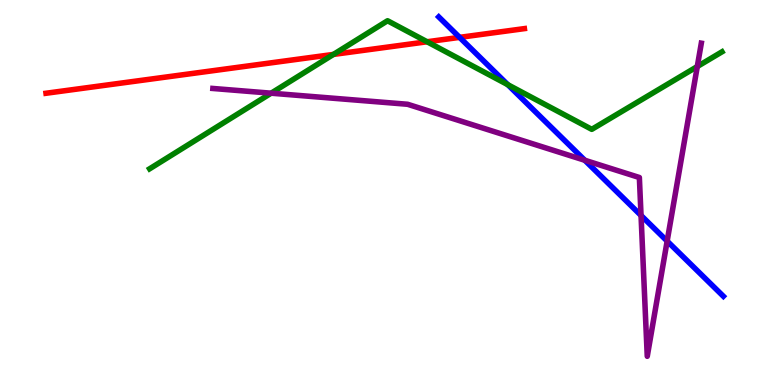[{'lines': ['blue', 'red'], 'intersections': [{'x': 5.93, 'y': 9.03}]}, {'lines': ['green', 'red'], 'intersections': [{'x': 4.3, 'y': 8.59}, {'x': 5.51, 'y': 8.92}]}, {'lines': ['purple', 'red'], 'intersections': []}, {'lines': ['blue', 'green'], 'intersections': [{'x': 6.55, 'y': 7.8}]}, {'lines': ['blue', 'purple'], 'intersections': [{'x': 7.55, 'y': 5.84}, {'x': 8.27, 'y': 4.4}, {'x': 8.61, 'y': 3.74}]}, {'lines': ['green', 'purple'], 'intersections': [{'x': 3.5, 'y': 7.58}, {'x': 9.0, 'y': 8.27}]}]